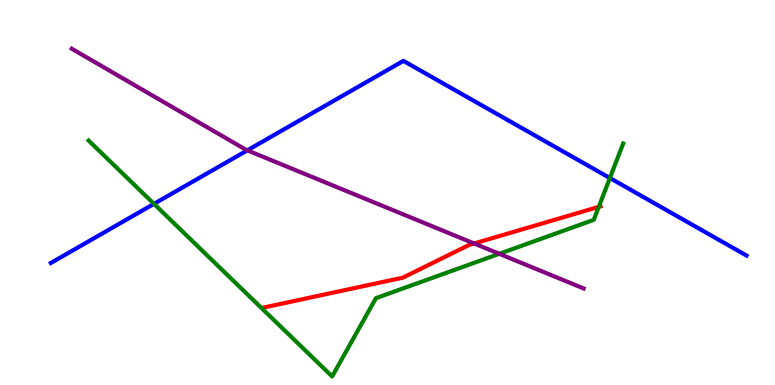[{'lines': ['blue', 'red'], 'intersections': []}, {'lines': ['green', 'red'], 'intersections': [{'x': 7.73, 'y': 4.63}]}, {'lines': ['purple', 'red'], 'intersections': [{'x': 6.12, 'y': 3.68}]}, {'lines': ['blue', 'green'], 'intersections': [{'x': 1.99, 'y': 4.7}, {'x': 7.87, 'y': 5.38}]}, {'lines': ['blue', 'purple'], 'intersections': [{'x': 3.19, 'y': 6.09}]}, {'lines': ['green', 'purple'], 'intersections': [{'x': 6.44, 'y': 3.41}]}]